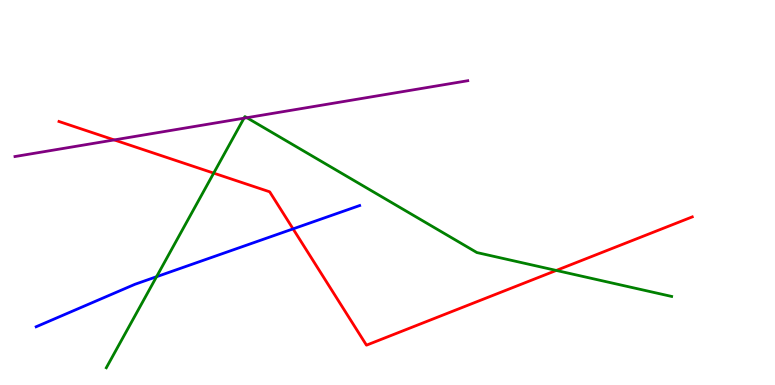[{'lines': ['blue', 'red'], 'intersections': [{'x': 3.78, 'y': 4.06}]}, {'lines': ['green', 'red'], 'intersections': [{'x': 2.76, 'y': 5.5}, {'x': 7.18, 'y': 2.98}]}, {'lines': ['purple', 'red'], 'intersections': [{'x': 1.47, 'y': 6.37}]}, {'lines': ['blue', 'green'], 'intersections': [{'x': 2.02, 'y': 2.81}]}, {'lines': ['blue', 'purple'], 'intersections': []}, {'lines': ['green', 'purple'], 'intersections': [{'x': 3.15, 'y': 6.93}, {'x': 3.19, 'y': 6.94}]}]